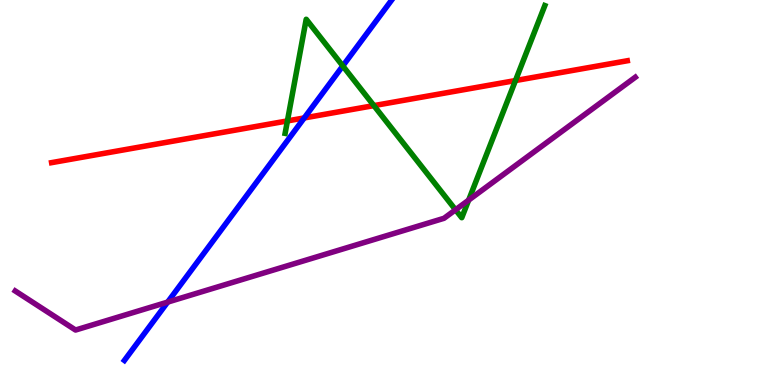[{'lines': ['blue', 'red'], 'intersections': [{'x': 3.93, 'y': 6.94}]}, {'lines': ['green', 'red'], 'intersections': [{'x': 3.71, 'y': 6.86}, {'x': 4.82, 'y': 7.26}, {'x': 6.65, 'y': 7.91}]}, {'lines': ['purple', 'red'], 'intersections': []}, {'lines': ['blue', 'green'], 'intersections': [{'x': 4.42, 'y': 8.29}]}, {'lines': ['blue', 'purple'], 'intersections': [{'x': 2.16, 'y': 2.15}]}, {'lines': ['green', 'purple'], 'intersections': [{'x': 5.88, 'y': 4.55}, {'x': 6.05, 'y': 4.8}]}]